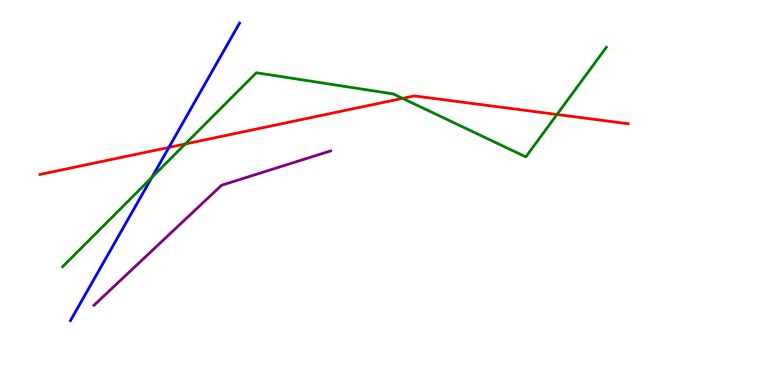[{'lines': ['blue', 'red'], 'intersections': [{'x': 2.18, 'y': 6.17}]}, {'lines': ['green', 'red'], 'intersections': [{'x': 2.39, 'y': 6.26}, {'x': 5.19, 'y': 7.44}, {'x': 7.19, 'y': 7.03}]}, {'lines': ['purple', 'red'], 'intersections': []}, {'lines': ['blue', 'green'], 'intersections': [{'x': 1.96, 'y': 5.39}]}, {'lines': ['blue', 'purple'], 'intersections': []}, {'lines': ['green', 'purple'], 'intersections': []}]